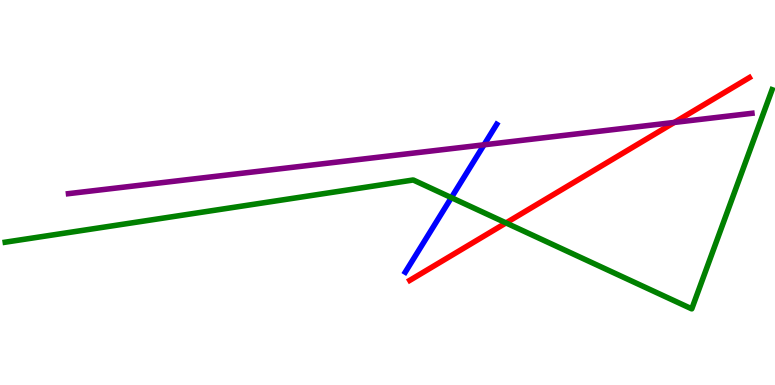[{'lines': ['blue', 'red'], 'intersections': []}, {'lines': ['green', 'red'], 'intersections': [{'x': 6.53, 'y': 4.21}]}, {'lines': ['purple', 'red'], 'intersections': [{'x': 8.7, 'y': 6.82}]}, {'lines': ['blue', 'green'], 'intersections': [{'x': 5.82, 'y': 4.87}]}, {'lines': ['blue', 'purple'], 'intersections': [{'x': 6.25, 'y': 6.24}]}, {'lines': ['green', 'purple'], 'intersections': []}]